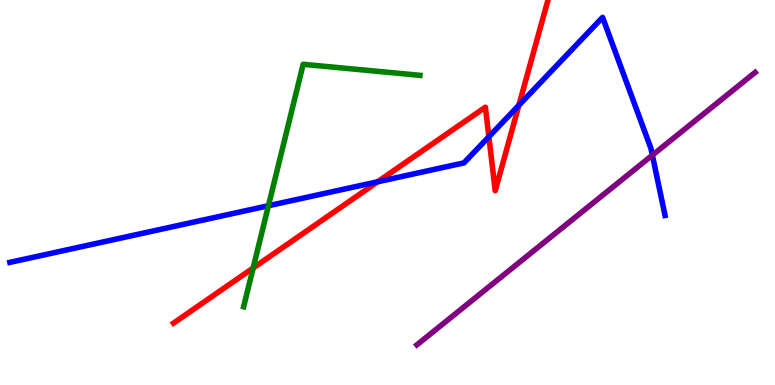[{'lines': ['blue', 'red'], 'intersections': [{'x': 4.87, 'y': 5.28}, {'x': 6.31, 'y': 6.45}, {'x': 6.69, 'y': 7.27}]}, {'lines': ['green', 'red'], 'intersections': [{'x': 3.27, 'y': 3.04}]}, {'lines': ['purple', 'red'], 'intersections': []}, {'lines': ['blue', 'green'], 'intersections': [{'x': 3.46, 'y': 4.66}]}, {'lines': ['blue', 'purple'], 'intersections': [{'x': 8.42, 'y': 5.97}]}, {'lines': ['green', 'purple'], 'intersections': []}]